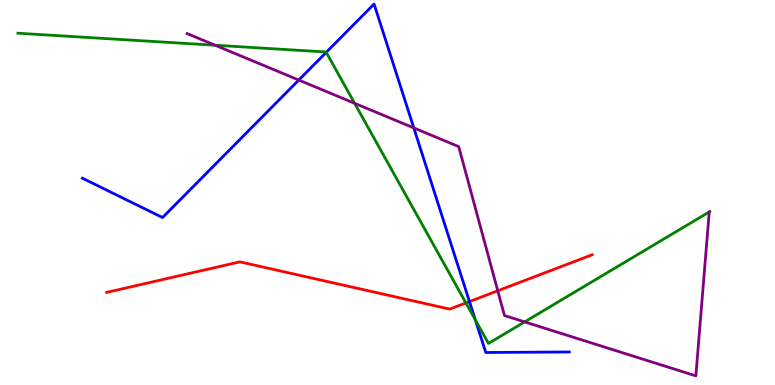[{'lines': ['blue', 'red'], 'intersections': [{'x': 6.06, 'y': 2.17}]}, {'lines': ['green', 'red'], 'intersections': [{'x': 6.01, 'y': 2.13}]}, {'lines': ['purple', 'red'], 'intersections': [{'x': 6.42, 'y': 2.45}]}, {'lines': ['blue', 'green'], 'intersections': [{'x': 4.21, 'y': 8.64}, {'x': 6.13, 'y': 1.69}]}, {'lines': ['blue', 'purple'], 'intersections': [{'x': 3.86, 'y': 7.92}, {'x': 5.34, 'y': 6.68}]}, {'lines': ['green', 'purple'], 'intersections': [{'x': 2.78, 'y': 8.83}, {'x': 4.58, 'y': 7.32}, {'x': 6.77, 'y': 1.64}]}]